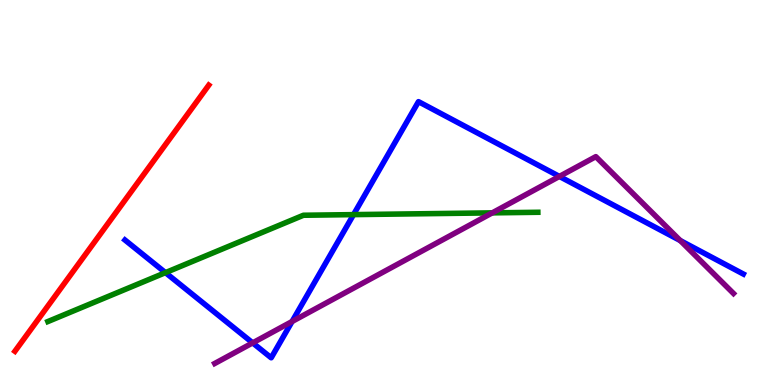[{'lines': ['blue', 'red'], 'intersections': []}, {'lines': ['green', 'red'], 'intersections': []}, {'lines': ['purple', 'red'], 'intersections': []}, {'lines': ['blue', 'green'], 'intersections': [{'x': 2.13, 'y': 2.92}, {'x': 4.56, 'y': 4.43}]}, {'lines': ['blue', 'purple'], 'intersections': [{'x': 3.26, 'y': 1.09}, {'x': 3.77, 'y': 1.65}, {'x': 7.22, 'y': 5.42}, {'x': 8.78, 'y': 3.75}]}, {'lines': ['green', 'purple'], 'intersections': [{'x': 6.35, 'y': 4.47}]}]